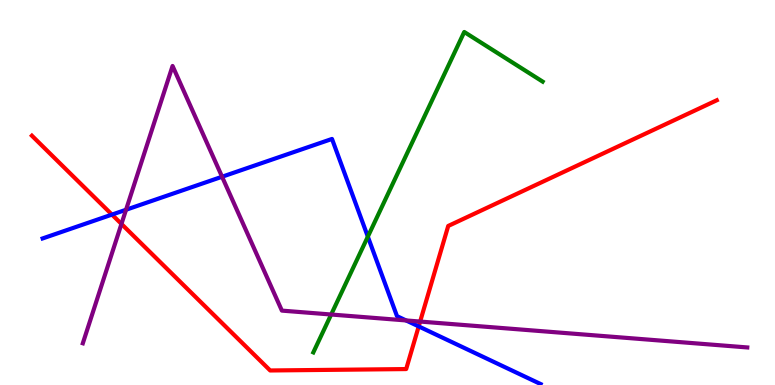[{'lines': ['blue', 'red'], 'intersections': [{'x': 1.44, 'y': 4.43}, {'x': 5.4, 'y': 1.52}]}, {'lines': ['green', 'red'], 'intersections': []}, {'lines': ['purple', 'red'], 'intersections': [{'x': 1.57, 'y': 4.18}, {'x': 5.42, 'y': 1.65}]}, {'lines': ['blue', 'green'], 'intersections': [{'x': 4.75, 'y': 3.85}]}, {'lines': ['blue', 'purple'], 'intersections': [{'x': 1.63, 'y': 4.55}, {'x': 2.87, 'y': 5.41}, {'x': 5.24, 'y': 1.68}]}, {'lines': ['green', 'purple'], 'intersections': [{'x': 4.27, 'y': 1.83}]}]